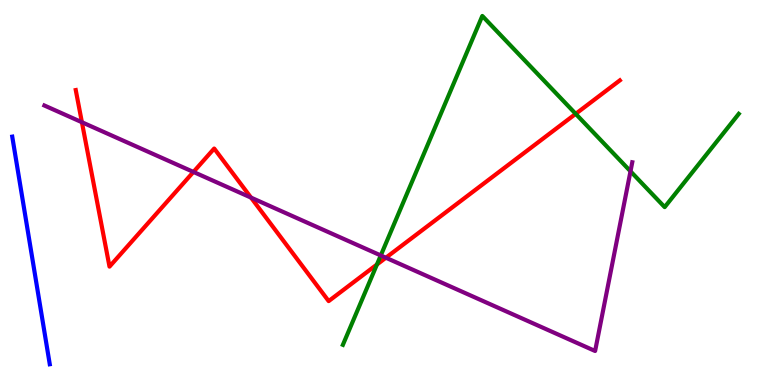[{'lines': ['blue', 'red'], 'intersections': []}, {'lines': ['green', 'red'], 'intersections': [{'x': 4.86, 'y': 3.13}, {'x': 7.43, 'y': 7.04}]}, {'lines': ['purple', 'red'], 'intersections': [{'x': 1.06, 'y': 6.83}, {'x': 2.5, 'y': 5.53}, {'x': 3.24, 'y': 4.87}, {'x': 4.98, 'y': 3.31}]}, {'lines': ['blue', 'green'], 'intersections': []}, {'lines': ['blue', 'purple'], 'intersections': []}, {'lines': ['green', 'purple'], 'intersections': [{'x': 4.91, 'y': 3.36}, {'x': 8.14, 'y': 5.55}]}]